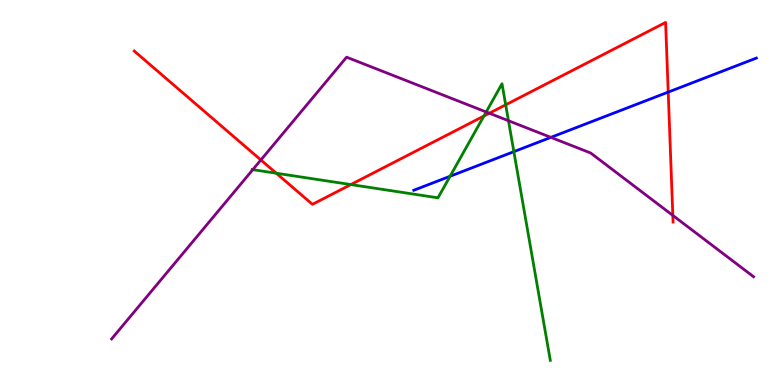[{'lines': ['blue', 'red'], 'intersections': [{'x': 8.62, 'y': 7.61}]}, {'lines': ['green', 'red'], 'intersections': [{'x': 3.56, 'y': 5.5}, {'x': 4.53, 'y': 5.21}, {'x': 6.24, 'y': 6.99}, {'x': 6.52, 'y': 7.28}]}, {'lines': ['purple', 'red'], 'intersections': [{'x': 3.37, 'y': 5.84}, {'x': 6.31, 'y': 7.06}, {'x': 8.68, 'y': 4.41}]}, {'lines': ['blue', 'green'], 'intersections': [{'x': 5.81, 'y': 5.42}, {'x': 6.63, 'y': 6.06}]}, {'lines': ['blue', 'purple'], 'intersections': [{'x': 7.11, 'y': 6.43}]}, {'lines': ['green', 'purple'], 'intersections': [{'x': 3.26, 'y': 5.59}, {'x': 6.27, 'y': 7.09}, {'x': 6.56, 'y': 6.86}]}]